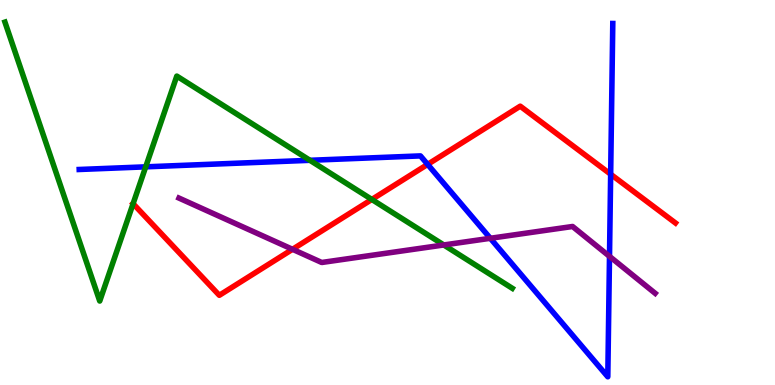[{'lines': ['blue', 'red'], 'intersections': [{'x': 5.52, 'y': 5.73}, {'x': 7.88, 'y': 5.47}]}, {'lines': ['green', 'red'], 'intersections': [{'x': 1.72, 'y': 4.71}, {'x': 4.8, 'y': 4.82}]}, {'lines': ['purple', 'red'], 'intersections': [{'x': 3.77, 'y': 3.52}]}, {'lines': ['blue', 'green'], 'intersections': [{'x': 1.88, 'y': 5.67}, {'x': 4.0, 'y': 5.84}]}, {'lines': ['blue', 'purple'], 'intersections': [{'x': 6.33, 'y': 3.81}, {'x': 7.86, 'y': 3.34}]}, {'lines': ['green', 'purple'], 'intersections': [{'x': 5.73, 'y': 3.64}]}]